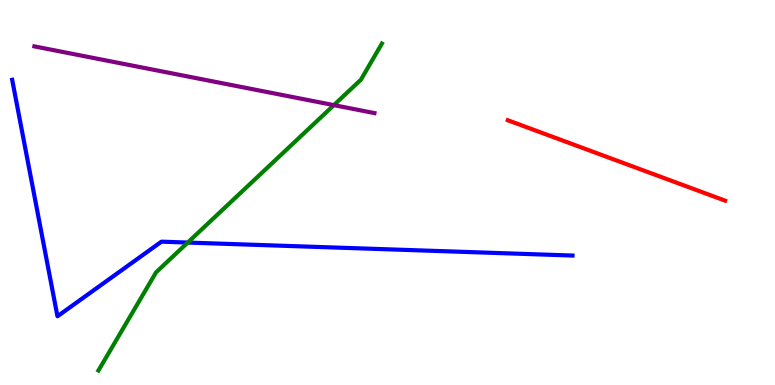[{'lines': ['blue', 'red'], 'intersections': []}, {'lines': ['green', 'red'], 'intersections': []}, {'lines': ['purple', 'red'], 'intersections': []}, {'lines': ['blue', 'green'], 'intersections': [{'x': 2.42, 'y': 3.7}]}, {'lines': ['blue', 'purple'], 'intersections': []}, {'lines': ['green', 'purple'], 'intersections': [{'x': 4.31, 'y': 7.27}]}]